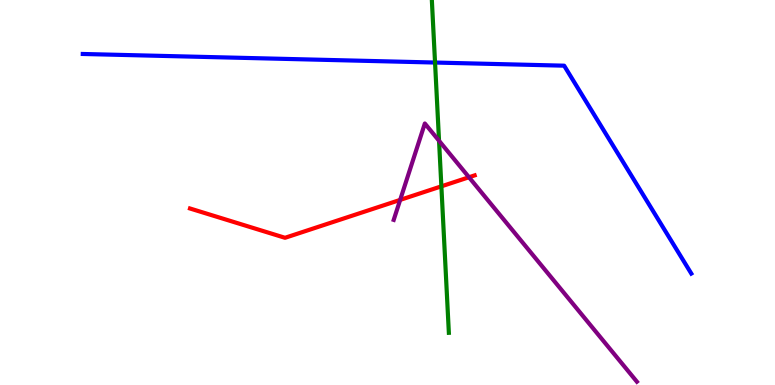[{'lines': ['blue', 'red'], 'intersections': []}, {'lines': ['green', 'red'], 'intersections': [{'x': 5.7, 'y': 5.16}]}, {'lines': ['purple', 'red'], 'intersections': [{'x': 5.16, 'y': 4.81}, {'x': 6.05, 'y': 5.4}]}, {'lines': ['blue', 'green'], 'intersections': [{'x': 5.61, 'y': 8.38}]}, {'lines': ['blue', 'purple'], 'intersections': []}, {'lines': ['green', 'purple'], 'intersections': [{'x': 5.67, 'y': 6.34}]}]